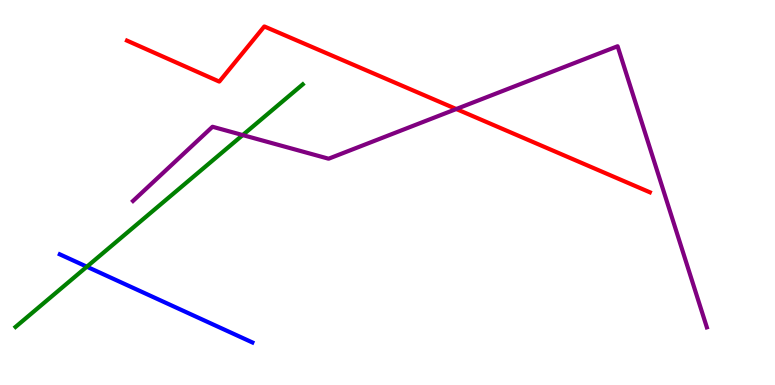[{'lines': ['blue', 'red'], 'intersections': []}, {'lines': ['green', 'red'], 'intersections': []}, {'lines': ['purple', 'red'], 'intersections': [{'x': 5.89, 'y': 7.17}]}, {'lines': ['blue', 'green'], 'intersections': [{'x': 1.12, 'y': 3.07}]}, {'lines': ['blue', 'purple'], 'intersections': []}, {'lines': ['green', 'purple'], 'intersections': [{'x': 3.13, 'y': 6.49}]}]